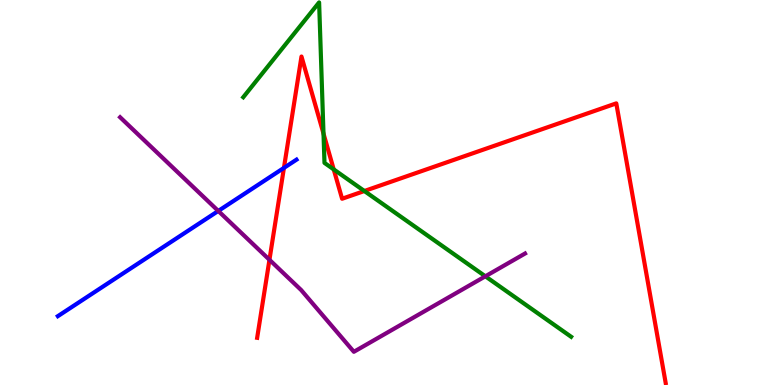[{'lines': ['blue', 'red'], 'intersections': [{'x': 3.66, 'y': 5.64}]}, {'lines': ['green', 'red'], 'intersections': [{'x': 4.17, 'y': 6.53}, {'x': 4.31, 'y': 5.6}, {'x': 4.7, 'y': 5.04}]}, {'lines': ['purple', 'red'], 'intersections': [{'x': 3.48, 'y': 3.25}]}, {'lines': ['blue', 'green'], 'intersections': []}, {'lines': ['blue', 'purple'], 'intersections': [{'x': 2.82, 'y': 4.52}]}, {'lines': ['green', 'purple'], 'intersections': [{'x': 6.26, 'y': 2.82}]}]